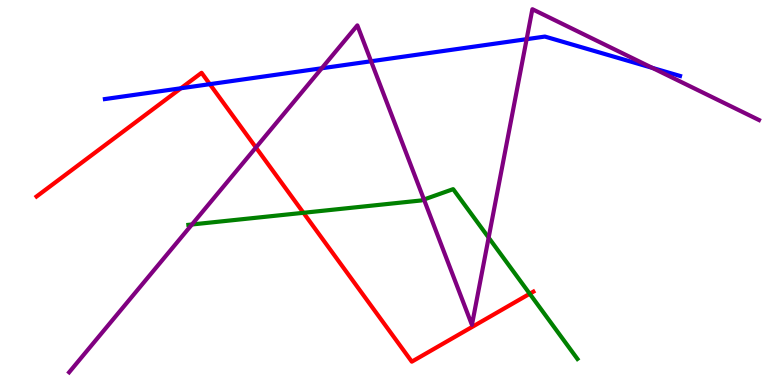[{'lines': ['blue', 'red'], 'intersections': [{'x': 2.33, 'y': 7.71}, {'x': 2.71, 'y': 7.81}]}, {'lines': ['green', 'red'], 'intersections': [{'x': 3.92, 'y': 4.47}, {'x': 6.84, 'y': 2.37}]}, {'lines': ['purple', 'red'], 'intersections': [{'x': 3.3, 'y': 6.17}]}, {'lines': ['blue', 'green'], 'intersections': []}, {'lines': ['blue', 'purple'], 'intersections': [{'x': 4.15, 'y': 8.23}, {'x': 4.79, 'y': 8.41}, {'x': 6.8, 'y': 8.98}, {'x': 8.42, 'y': 8.24}]}, {'lines': ['green', 'purple'], 'intersections': [{'x': 2.48, 'y': 4.17}, {'x': 5.47, 'y': 4.82}, {'x': 6.31, 'y': 3.83}]}]